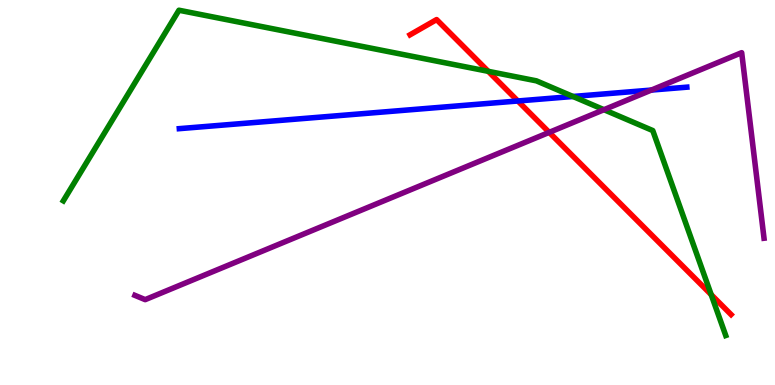[{'lines': ['blue', 'red'], 'intersections': [{'x': 6.68, 'y': 7.38}]}, {'lines': ['green', 'red'], 'intersections': [{'x': 6.3, 'y': 8.15}, {'x': 9.18, 'y': 2.35}]}, {'lines': ['purple', 'red'], 'intersections': [{'x': 7.09, 'y': 6.56}]}, {'lines': ['blue', 'green'], 'intersections': [{'x': 7.39, 'y': 7.49}]}, {'lines': ['blue', 'purple'], 'intersections': [{'x': 8.4, 'y': 7.66}]}, {'lines': ['green', 'purple'], 'intersections': [{'x': 7.79, 'y': 7.15}]}]